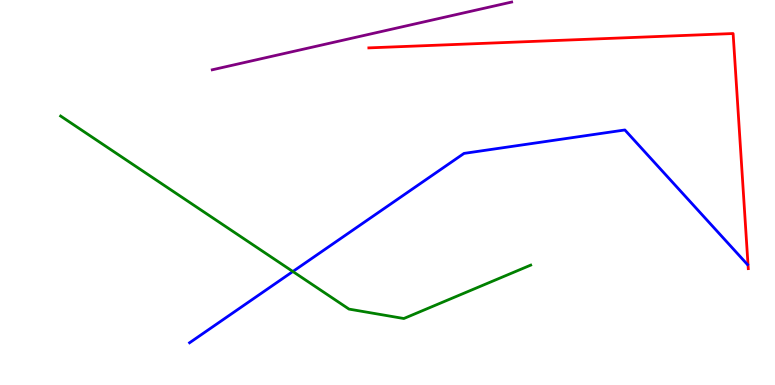[{'lines': ['blue', 'red'], 'intersections': []}, {'lines': ['green', 'red'], 'intersections': []}, {'lines': ['purple', 'red'], 'intersections': []}, {'lines': ['blue', 'green'], 'intersections': [{'x': 3.78, 'y': 2.95}]}, {'lines': ['blue', 'purple'], 'intersections': []}, {'lines': ['green', 'purple'], 'intersections': []}]